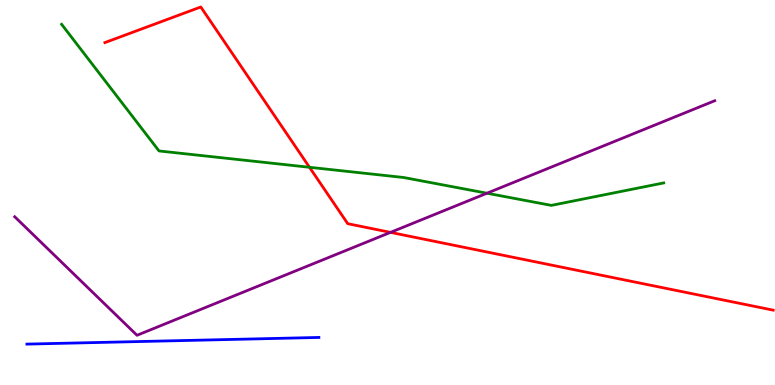[{'lines': ['blue', 'red'], 'intersections': []}, {'lines': ['green', 'red'], 'intersections': [{'x': 3.99, 'y': 5.66}]}, {'lines': ['purple', 'red'], 'intersections': [{'x': 5.04, 'y': 3.96}]}, {'lines': ['blue', 'green'], 'intersections': []}, {'lines': ['blue', 'purple'], 'intersections': []}, {'lines': ['green', 'purple'], 'intersections': [{'x': 6.28, 'y': 4.98}]}]